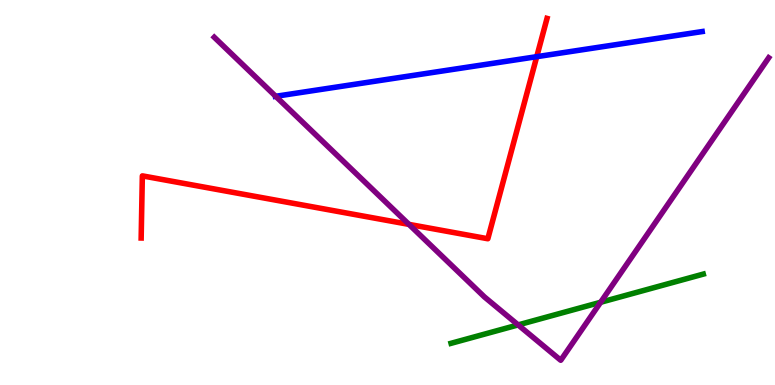[{'lines': ['blue', 'red'], 'intersections': [{'x': 6.93, 'y': 8.53}]}, {'lines': ['green', 'red'], 'intersections': []}, {'lines': ['purple', 'red'], 'intersections': [{'x': 5.28, 'y': 4.17}]}, {'lines': ['blue', 'green'], 'intersections': []}, {'lines': ['blue', 'purple'], 'intersections': [{'x': 3.56, 'y': 7.5}]}, {'lines': ['green', 'purple'], 'intersections': [{'x': 6.69, 'y': 1.56}, {'x': 7.75, 'y': 2.15}]}]